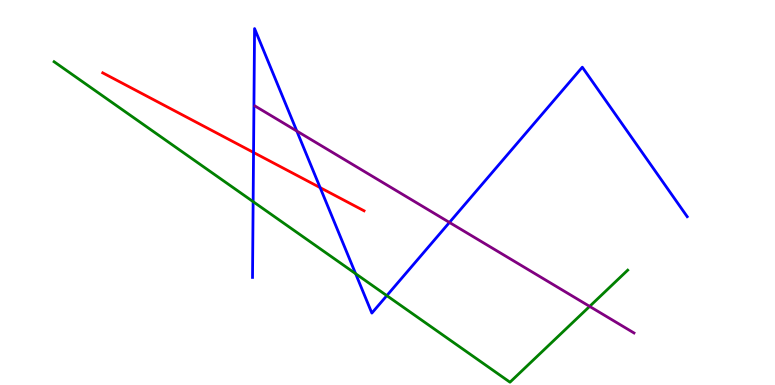[{'lines': ['blue', 'red'], 'intersections': [{'x': 3.27, 'y': 6.04}, {'x': 4.13, 'y': 5.13}]}, {'lines': ['green', 'red'], 'intersections': []}, {'lines': ['purple', 'red'], 'intersections': []}, {'lines': ['blue', 'green'], 'intersections': [{'x': 3.27, 'y': 4.76}, {'x': 4.59, 'y': 2.89}, {'x': 4.99, 'y': 2.32}]}, {'lines': ['blue', 'purple'], 'intersections': [{'x': 3.83, 'y': 6.6}, {'x': 5.8, 'y': 4.22}]}, {'lines': ['green', 'purple'], 'intersections': [{'x': 7.61, 'y': 2.04}]}]